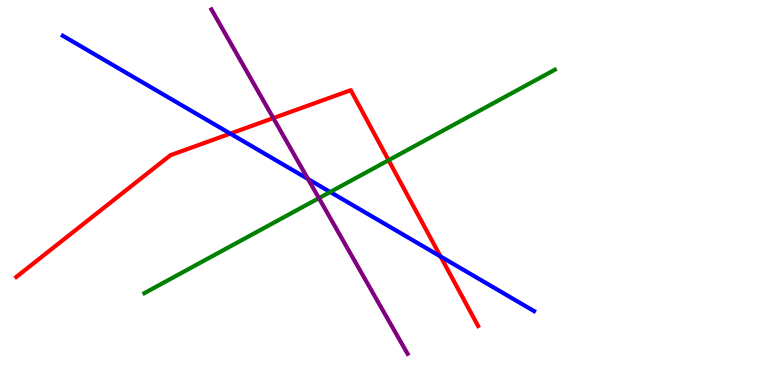[{'lines': ['blue', 'red'], 'intersections': [{'x': 2.97, 'y': 6.53}, {'x': 5.68, 'y': 3.34}]}, {'lines': ['green', 'red'], 'intersections': [{'x': 5.01, 'y': 5.84}]}, {'lines': ['purple', 'red'], 'intersections': [{'x': 3.53, 'y': 6.93}]}, {'lines': ['blue', 'green'], 'intersections': [{'x': 4.26, 'y': 5.01}]}, {'lines': ['blue', 'purple'], 'intersections': [{'x': 3.97, 'y': 5.35}]}, {'lines': ['green', 'purple'], 'intersections': [{'x': 4.12, 'y': 4.85}]}]